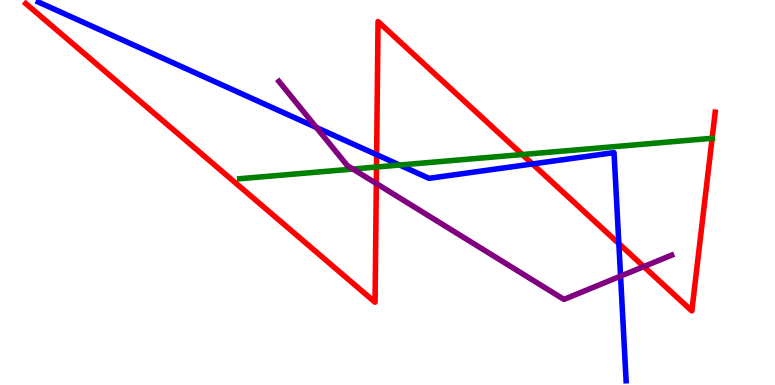[{'lines': ['blue', 'red'], 'intersections': [{'x': 4.86, 'y': 5.98}, {'x': 6.87, 'y': 5.74}, {'x': 7.99, 'y': 3.67}]}, {'lines': ['green', 'red'], 'intersections': [{'x': 4.86, 'y': 5.66}, {'x': 6.74, 'y': 5.99}, {'x': 9.19, 'y': 6.41}]}, {'lines': ['purple', 'red'], 'intersections': [{'x': 4.86, 'y': 5.23}, {'x': 8.31, 'y': 3.08}]}, {'lines': ['blue', 'green'], 'intersections': [{'x': 5.16, 'y': 5.71}]}, {'lines': ['blue', 'purple'], 'intersections': [{'x': 4.08, 'y': 6.69}, {'x': 8.01, 'y': 2.83}]}, {'lines': ['green', 'purple'], 'intersections': [{'x': 4.55, 'y': 5.61}]}]